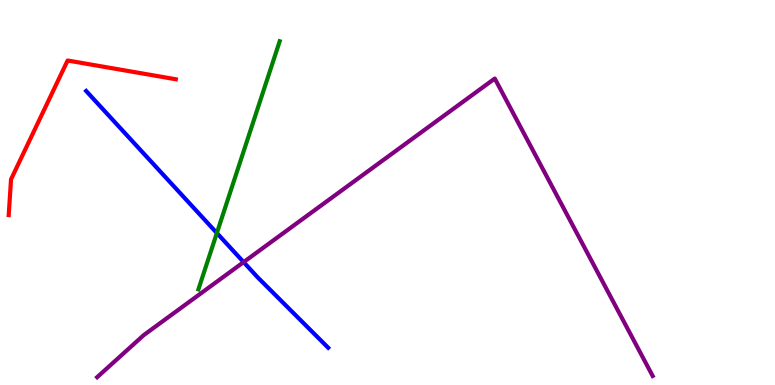[{'lines': ['blue', 'red'], 'intersections': []}, {'lines': ['green', 'red'], 'intersections': []}, {'lines': ['purple', 'red'], 'intersections': []}, {'lines': ['blue', 'green'], 'intersections': [{'x': 2.8, 'y': 3.95}]}, {'lines': ['blue', 'purple'], 'intersections': [{'x': 3.14, 'y': 3.19}]}, {'lines': ['green', 'purple'], 'intersections': []}]